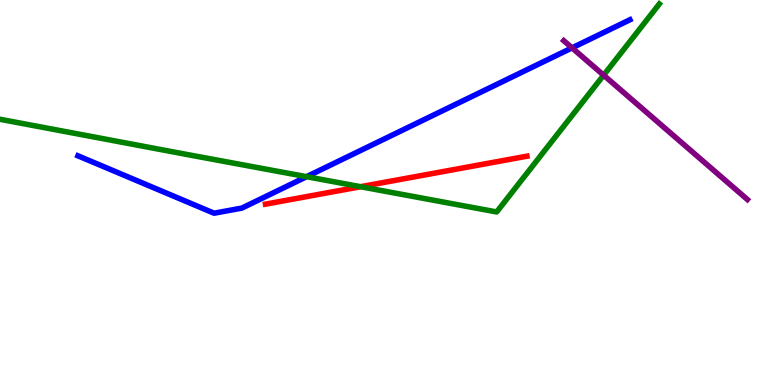[{'lines': ['blue', 'red'], 'intersections': []}, {'lines': ['green', 'red'], 'intersections': [{'x': 4.65, 'y': 5.15}]}, {'lines': ['purple', 'red'], 'intersections': []}, {'lines': ['blue', 'green'], 'intersections': [{'x': 3.96, 'y': 5.41}]}, {'lines': ['blue', 'purple'], 'intersections': [{'x': 7.38, 'y': 8.76}]}, {'lines': ['green', 'purple'], 'intersections': [{'x': 7.79, 'y': 8.05}]}]